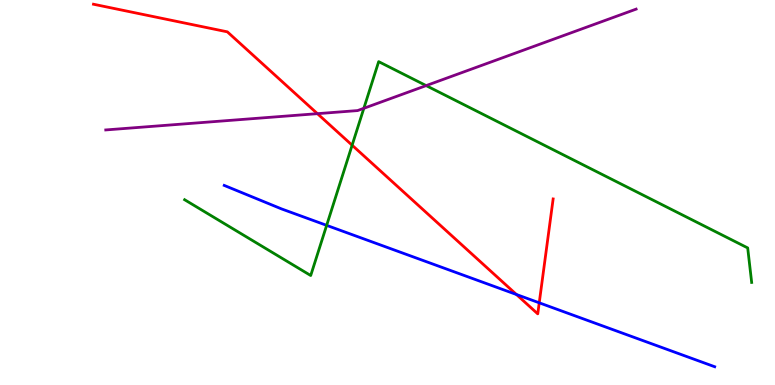[{'lines': ['blue', 'red'], 'intersections': [{'x': 6.66, 'y': 2.35}, {'x': 6.96, 'y': 2.13}]}, {'lines': ['green', 'red'], 'intersections': [{'x': 4.54, 'y': 6.23}]}, {'lines': ['purple', 'red'], 'intersections': [{'x': 4.1, 'y': 7.05}]}, {'lines': ['blue', 'green'], 'intersections': [{'x': 4.21, 'y': 4.15}]}, {'lines': ['blue', 'purple'], 'intersections': []}, {'lines': ['green', 'purple'], 'intersections': [{'x': 4.69, 'y': 7.19}, {'x': 5.5, 'y': 7.78}]}]